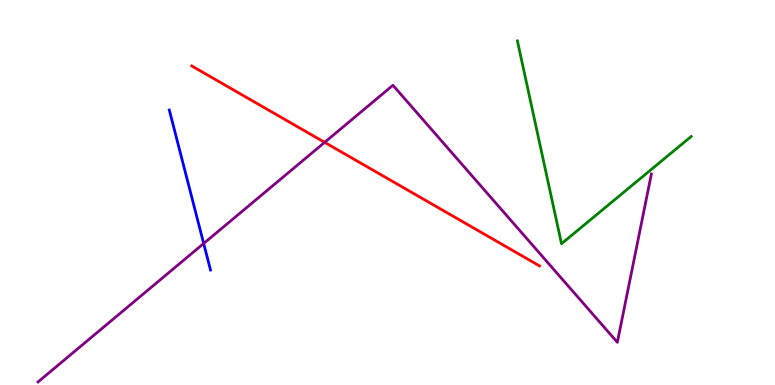[{'lines': ['blue', 'red'], 'intersections': []}, {'lines': ['green', 'red'], 'intersections': []}, {'lines': ['purple', 'red'], 'intersections': [{'x': 4.19, 'y': 6.3}]}, {'lines': ['blue', 'green'], 'intersections': []}, {'lines': ['blue', 'purple'], 'intersections': [{'x': 2.63, 'y': 3.68}]}, {'lines': ['green', 'purple'], 'intersections': []}]